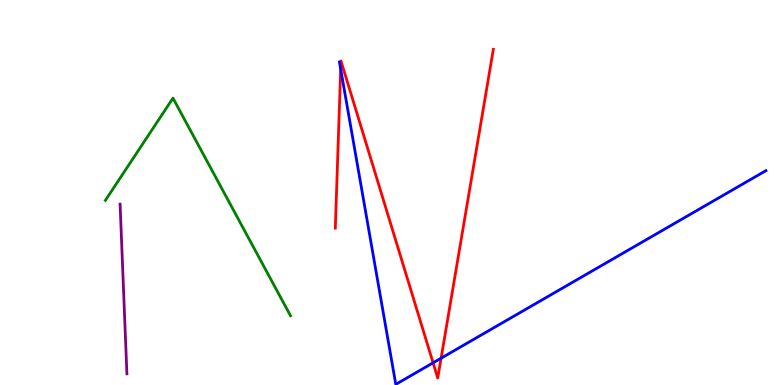[{'lines': ['blue', 'red'], 'intersections': [{'x': 4.4, 'y': 8.2}, {'x': 5.59, 'y': 0.576}, {'x': 5.69, 'y': 0.696}]}, {'lines': ['green', 'red'], 'intersections': []}, {'lines': ['purple', 'red'], 'intersections': []}, {'lines': ['blue', 'green'], 'intersections': []}, {'lines': ['blue', 'purple'], 'intersections': []}, {'lines': ['green', 'purple'], 'intersections': []}]